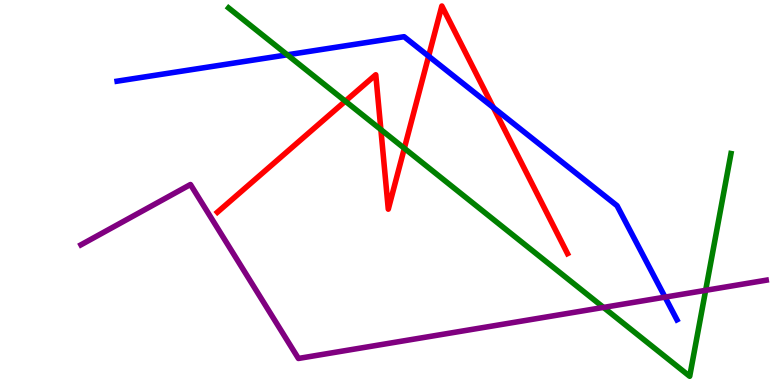[{'lines': ['blue', 'red'], 'intersections': [{'x': 5.53, 'y': 8.54}, {'x': 6.37, 'y': 7.21}]}, {'lines': ['green', 'red'], 'intersections': [{'x': 4.46, 'y': 7.37}, {'x': 4.91, 'y': 6.63}, {'x': 5.22, 'y': 6.15}]}, {'lines': ['purple', 'red'], 'intersections': []}, {'lines': ['blue', 'green'], 'intersections': [{'x': 3.71, 'y': 8.58}]}, {'lines': ['blue', 'purple'], 'intersections': [{'x': 8.58, 'y': 2.28}]}, {'lines': ['green', 'purple'], 'intersections': [{'x': 7.79, 'y': 2.02}, {'x': 9.11, 'y': 2.46}]}]